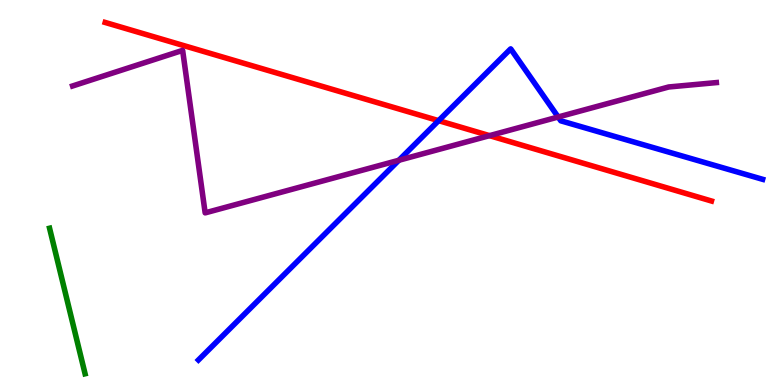[{'lines': ['blue', 'red'], 'intersections': [{'x': 5.66, 'y': 6.87}]}, {'lines': ['green', 'red'], 'intersections': []}, {'lines': ['purple', 'red'], 'intersections': [{'x': 6.32, 'y': 6.48}]}, {'lines': ['blue', 'green'], 'intersections': []}, {'lines': ['blue', 'purple'], 'intersections': [{'x': 5.15, 'y': 5.84}, {'x': 7.2, 'y': 6.96}]}, {'lines': ['green', 'purple'], 'intersections': []}]